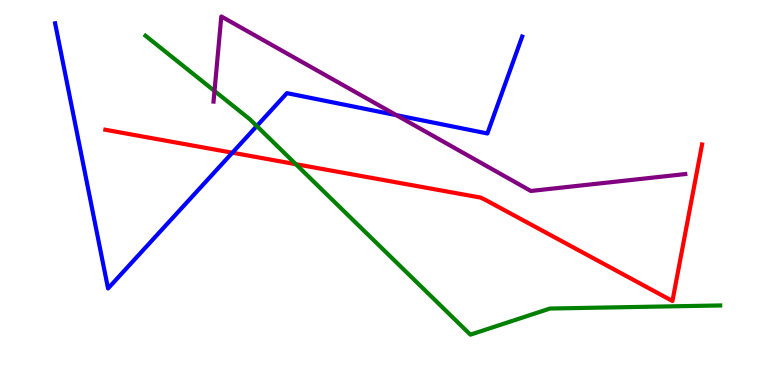[{'lines': ['blue', 'red'], 'intersections': [{'x': 3.0, 'y': 6.03}]}, {'lines': ['green', 'red'], 'intersections': [{'x': 3.82, 'y': 5.74}]}, {'lines': ['purple', 'red'], 'intersections': []}, {'lines': ['blue', 'green'], 'intersections': [{'x': 3.31, 'y': 6.73}]}, {'lines': ['blue', 'purple'], 'intersections': [{'x': 5.11, 'y': 7.01}]}, {'lines': ['green', 'purple'], 'intersections': [{'x': 2.77, 'y': 7.64}]}]